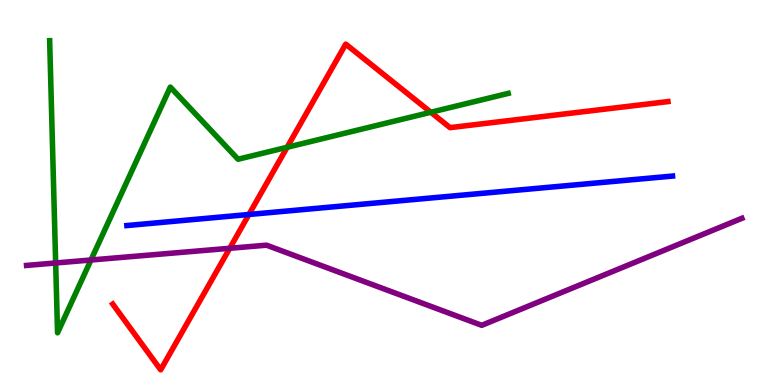[{'lines': ['blue', 'red'], 'intersections': [{'x': 3.21, 'y': 4.43}]}, {'lines': ['green', 'red'], 'intersections': [{'x': 3.7, 'y': 6.17}, {'x': 5.56, 'y': 7.08}]}, {'lines': ['purple', 'red'], 'intersections': [{'x': 2.96, 'y': 3.55}]}, {'lines': ['blue', 'green'], 'intersections': []}, {'lines': ['blue', 'purple'], 'intersections': []}, {'lines': ['green', 'purple'], 'intersections': [{'x': 0.718, 'y': 3.17}, {'x': 1.17, 'y': 3.25}]}]